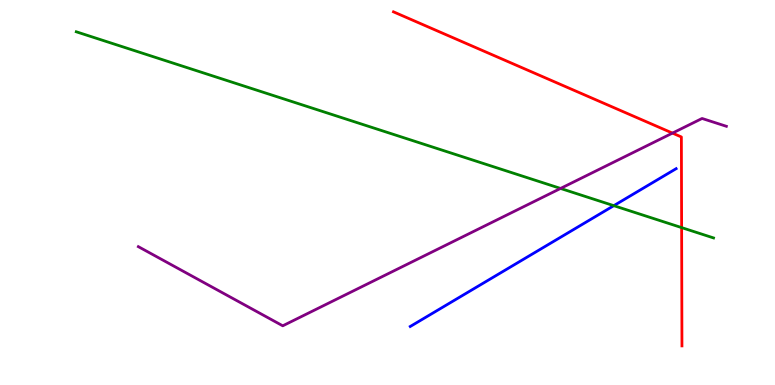[{'lines': ['blue', 'red'], 'intersections': []}, {'lines': ['green', 'red'], 'intersections': [{'x': 8.8, 'y': 4.09}]}, {'lines': ['purple', 'red'], 'intersections': [{'x': 8.68, 'y': 6.54}]}, {'lines': ['blue', 'green'], 'intersections': [{'x': 7.92, 'y': 4.66}]}, {'lines': ['blue', 'purple'], 'intersections': []}, {'lines': ['green', 'purple'], 'intersections': [{'x': 7.23, 'y': 5.11}]}]